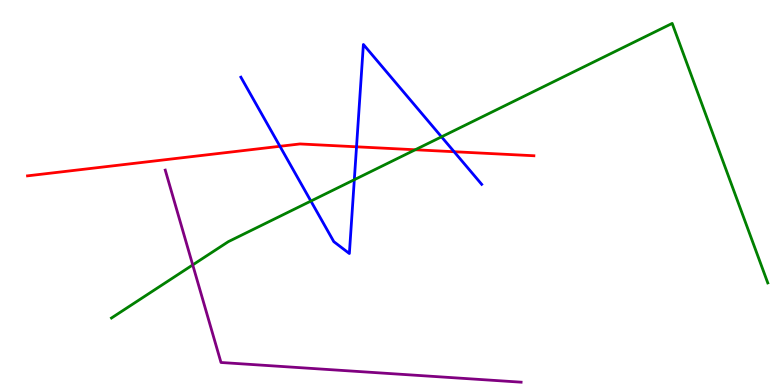[{'lines': ['blue', 'red'], 'intersections': [{'x': 3.61, 'y': 6.2}, {'x': 4.6, 'y': 6.19}, {'x': 5.86, 'y': 6.06}]}, {'lines': ['green', 'red'], 'intersections': [{'x': 5.36, 'y': 6.11}]}, {'lines': ['purple', 'red'], 'intersections': []}, {'lines': ['blue', 'green'], 'intersections': [{'x': 4.01, 'y': 4.78}, {'x': 4.57, 'y': 5.33}, {'x': 5.7, 'y': 6.45}]}, {'lines': ['blue', 'purple'], 'intersections': []}, {'lines': ['green', 'purple'], 'intersections': [{'x': 2.49, 'y': 3.12}]}]